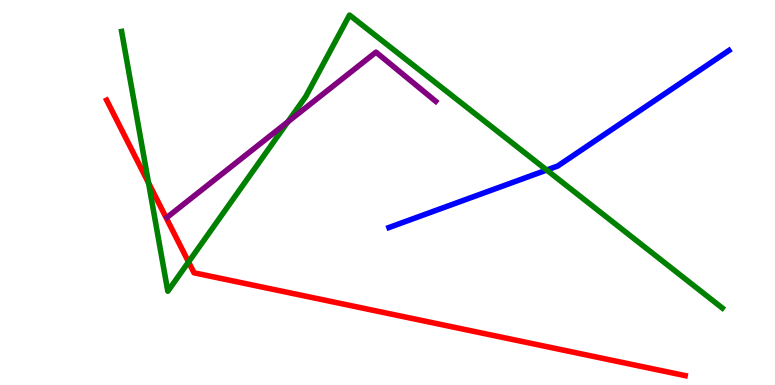[{'lines': ['blue', 'red'], 'intersections': []}, {'lines': ['green', 'red'], 'intersections': [{'x': 1.92, 'y': 5.25}, {'x': 2.43, 'y': 3.2}]}, {'lines': ['purple', 'red'], 'intersections': []}, {'lines': ['blue', 'green'], 'intersections': [{'x': 7.05, 'y': 5.58}]}, {'lines': ['blue', 'purple'], 'intersections': []}, {'lines': ['green', 'purple'], 'intersections': [{'x': 3.71, 'y': 6.84}]}]